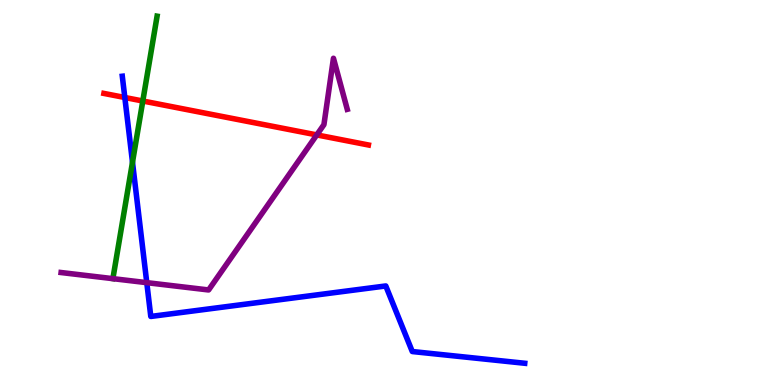[{'lines': ['blue', 'red'], 'intersections': [{'x': 1.61, 'y': 7.47}]}, {'lines': ['green', 'red'], 'intersections': [{'x': 1.84, 'y': 7.38}]}, {'lines': ['purple', 'red'], 'intersections': [{'x': 4.09, 'y': 6.5}]}, {'lines': ['blue', 'green'], 'intersections': [{'x': 1.71, 'y': 5.79}]}, {'lines': ['blue', 'purple'], 'intersections': [{'x': 1.89, 'y': 2.66}]}, {'lines': ['green', 'purple'], 'intersections': []}]